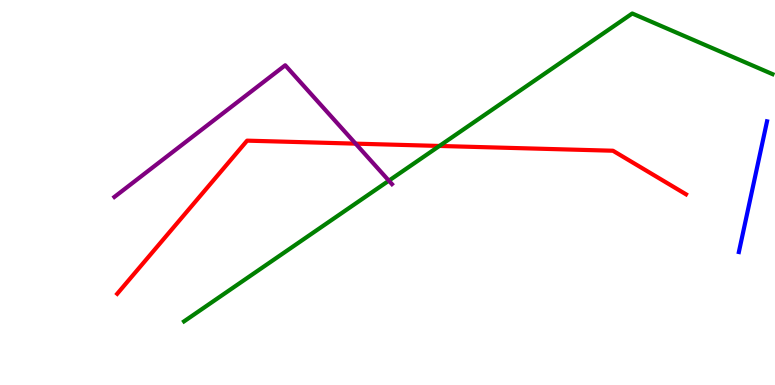[{'lines': ['blue', 'red'], 'intersections': []}, {'lines': ['green', 'red'], 'intersections': [{'x': 5.67, 'y': 6.21}]}, {'lines': ['purple', 'red'], 'intersections': [{'x': 4.59, 'y': 6.27}]}, {'lines': ['blue', 'green'], 'intersections': []}, {'lines': ['blue', 'purple'], 'intersections': []}, {'lines': ['green', 'purple'], 'intersections': [{'x': 5.02, 'y': 5.31}]}]